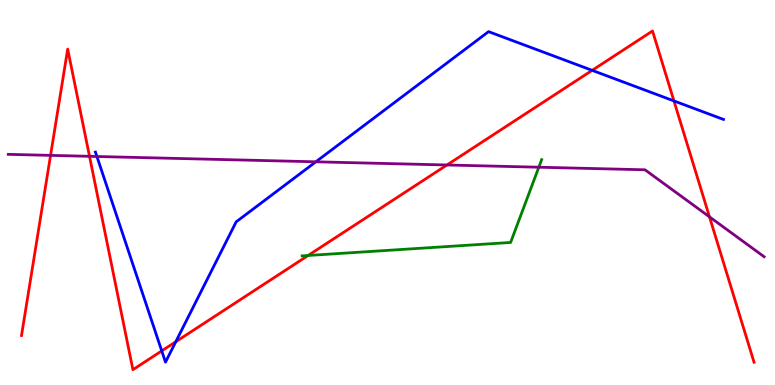[{'lines': ['blue', 'red'], 'intersections': [{'x': 2.09, 'y': 0.886}, {'x': 2.27, 'y': 1.12}, {'x': 7.64, 'y': 8.17}, {'x': 8.7, 'y': 7.38}]}, {'lines': ['green', 'red'], 'intersections': [{'x': 3.98, 'y': 3.36}]}, {'lines': ['purple', 'red'], 'intersections': [{'x': 0.652, 'y': 5.96}, {'x': 1.15, 'y': 5.94}, {'x': 5.77, 'y': 5.71}, {'x': 9.15, 'y': 4.37}]}, {'lines': ['blue', 'green'], 'intersections': []}, {'lines': ['blue', 'purple'], 'intersections': [{'x': 1.25, 'y': 5.94}, {'x': 4.08, 'y': 5.8}]}, {'lines': ['green', 'purple'], 'intersections': [{'x': 6.95, 'y': 5.66}]}]